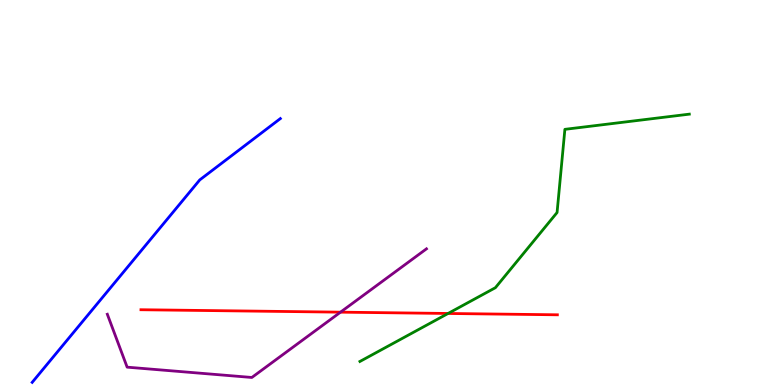[{'lines': ['blue', 'red'], 'intersections': []}, {'lines': ['green', 'red'], 'intersections': [{'x': 5.78, 'y': 1.86}]}, {'lines': ['purple', 'red'], 'intersections': [{'x': 4.39, 'y': 1.89}]}, {'lines': ['blue', 'green'], 'intersections': []}, {'lines': ['blue', 'purple'], 'intersections': []}, {'lines': ['green', 'purple'], 'intersections': []}]